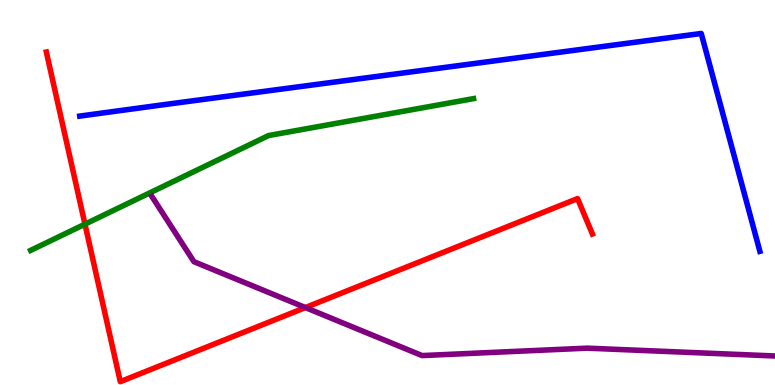[{'lines': ['blue', 'red'], 'intersections': []}, {'lines': ['green', 'red'], 'intersections': [{'x': 1.1, 'y': 4.18}]}, {'lines': ['purple', 'red'], 'intersections': [{'x': 3.94, 'y': 2.01}]}, {'lines': ['blue', 'green'], 'intersections': []}, {'lines': ['blue', 'purple'], 'intersections': []}, {'lines': ['green', 'purple'], 'intersections': []}]